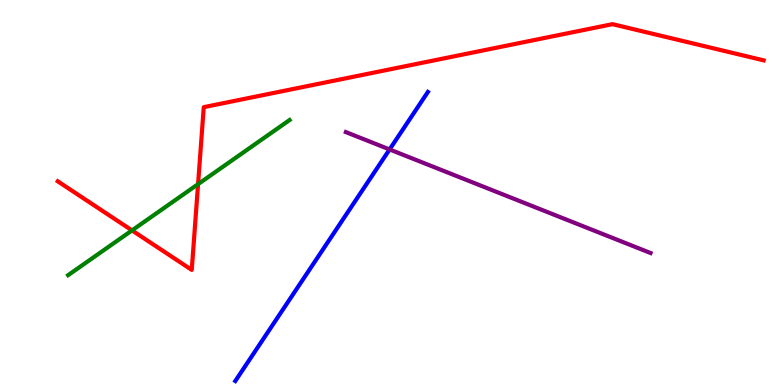[{'lines': ['blue', 'red'], 'intersections': []}, {'lines': ['green', 'red'], 'intersections': [{'x': 1.7, 'y': 4.02}, {'x': 2.56, 'y': 5.22}]}, {'lines': ['purple', 'red'], 'intersections': []}, {'lines': ['blue', 'green'], 'intersections': []}, {'lines': ['blue', 'purple'], 'intersections': [{'x': 5.03, 'y': 6.12}]}, {'lines': ['green', 'purple'], 'intersections': []}]